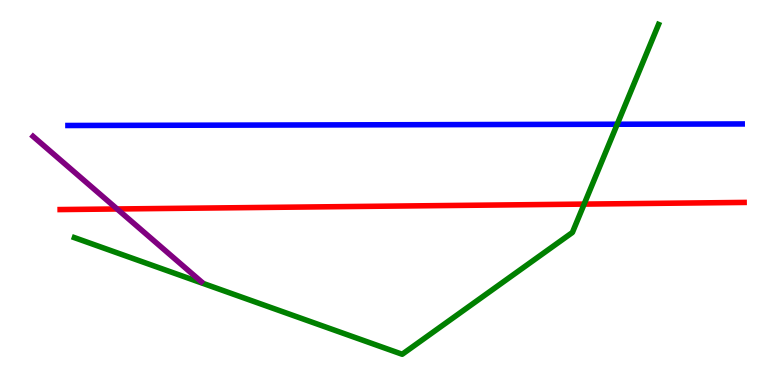[{'lines': ['blue', 'red'], 'intersections': []}, {'lines': ['green', 'red'], 'intersections': [{'x': 7.54, 'y': 4.7}]}, {'lines': ['purple', 'red'], 'intersections': [{'x': 1.51, 'y': 4.57}]}, {'lines': ['blue', 'green'], 'intersections': [{'x': 7.96, 'y': 6.77}]}, {'lines': ['blue', 'purple'], 'intersections': []}, {'lines': ['green', 'purple'], 'intersections': []}]